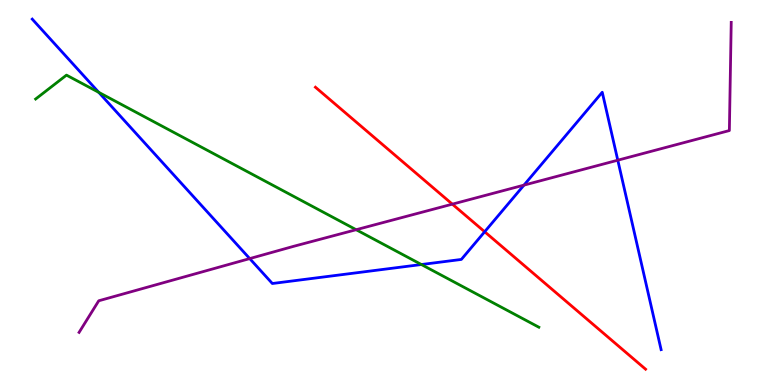[{'lines': ['blue', 'red'], 'intersections': [{'x': 6.25, 'y': 3.98}]}, {'lines': ['green', 'red'], 'intersections': []}, {'lines': ['purple', 'red'], 'intersections': [{'x': 5.84, 'y': 4.7}]}, {'lines': ['blue', 'green'], 'intersections': [{'x': 1.27, 'y': 7.6}, {'x': 5.44, 'y': 3.13}]}, {'lines': ['blue', 'purple'], 'intersections': [{'x': 3.22, 'y': 3.28}, {'x': 6.76, 'y': 5.19}, {'x': 7.97, 'y': 5.84}]}, {'lines': ['green', 'purple'], 'intersections': [{'x': 4.6, 'y': 4.03}]}]